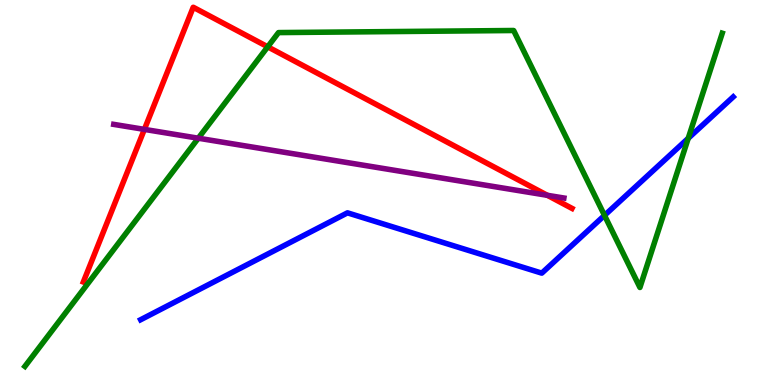[{'lines': ['blue', 'red'], 'intersections': []}, {'lines': ['green', 'red'], 'intersections': [{'x': 3.45, 'y': 8.78}]}, {'lines': ['purple', 'red'], 'intersections': [{'x': 1.86, 'y': 6.64}, {'x': 7.06, 'y': 4.93}]}, {'lines': ['blue', 'green'], 'intersections': [{'x': 7.8, 'y': 4.41}, {'x': 8.88, 'y': 6.41}]}, {'lines': ['blue', 'purple'], 'intersections': []}, {'lines': ['green', 'purple'], 'intersections': [{'x': 2.56, 'y': 6.41}]}]